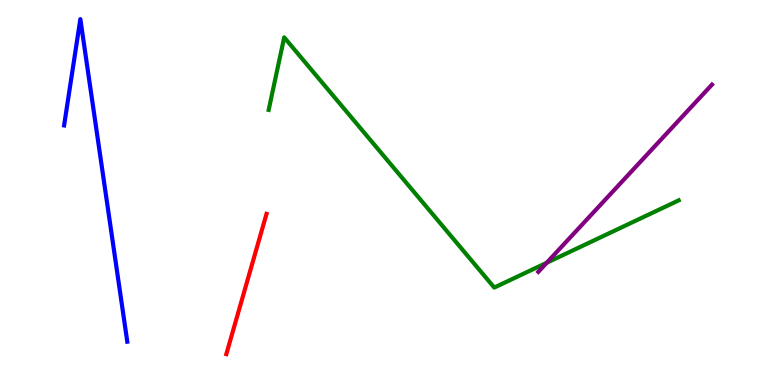[{'lines': ['blue', 'red'], 'intersections': []}, {'lines': ['green', 'red'], 'intersections': []}, {'lines': ['purple', 'red'], 'intersections': []}, {'lines': ['blue', 'green'], 'intersections': []}, {'lines': ['blue', 'purple'], 'intersections': []}, {'lines': ['green', 'purple'], 'intersections': [{'x': 7.05, 'y': 3.18}]}]